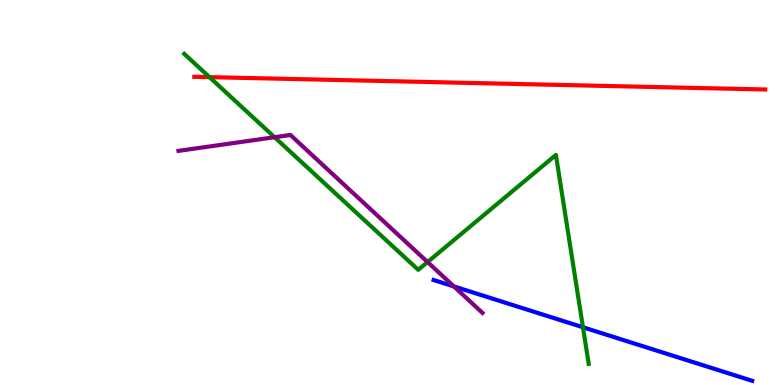[{'lines': ['blue', 'red'], 'intersections': []}, {'lines': ['green', 'red'], 'intersections': [{'x': 2.7, 'y': 8.0}]}, {'lines': ['purple', 'red'], 'intersections': []}, {'lines': ['blue', 'green'], 'intersections': [{'x': 7.52, 'y': 1.5}]}, {'lines': ['blue', 'purple'], 'intersections': [{'x': 5.86, 'y': 2.56}]}, {'lines': ['green', 'purple'], 'intersections': [{'x': 3.54, 'y': 6.44}, {'x': 5.52, 'y': 3.19}]}]